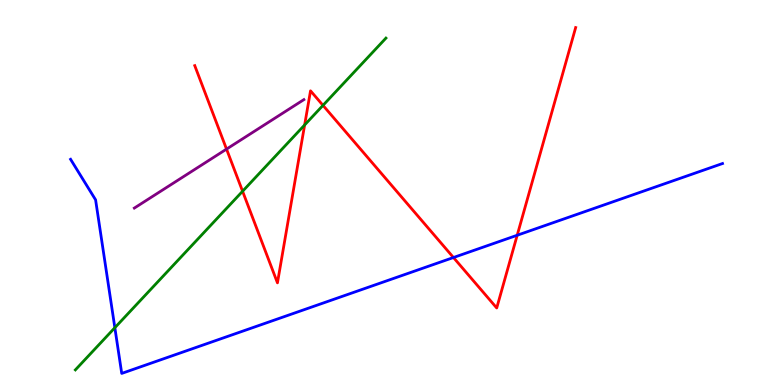[{'lines': ['blue', 'red'], 'intersections': [{'x': 5.85, 'y': 3.31}, {'x': 6.67, 'y': 3.89}]}, {'lines': ['green', 'red'], 'intersections': [{'x': 3.13, 'y': 5.03}, {'x': 3.93, 'y': 6.75}, {'x': 4.17, 'y': 7.26}]}, {'lines': ['purple', 'red'], 'intersections': [{'x': 2.92, 'y': 6.13}]}, {'lines': ['blue', 'green'], 'intersections': [{'x': 1.48, 'y': 1.49}]}, {'lines': ['blue', 'purple'], 'intersections': []}, {'lines': ['green', 'purple'], 'intersections': []}]